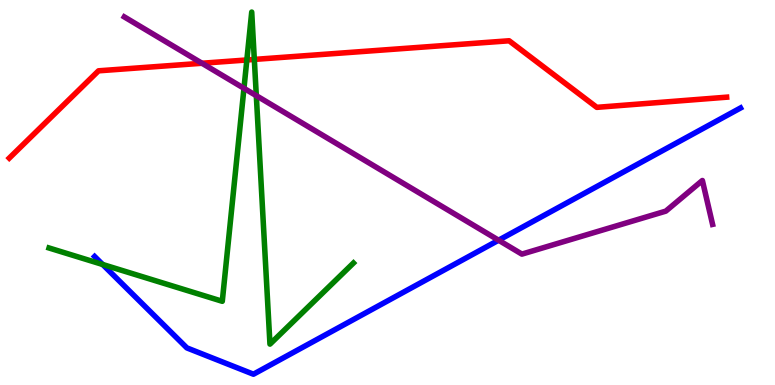[{'lines': ['blue', 'red'], 'intersections': []}, {'lines': ['green', 'red'], 'intersections': [{'x': 3.19, 'y': 8.44}, {'x': 3.28, 'y': 8.46}]}, {'lines': ['purple', 'red'], 'intersections': [{'x': 2.61, 'y': 8.36}]}, {'lines': ['blue', 'green'], 'intersections': [{'x': 1.32, 'y': 3.13}]}, {'lines': ['blue', 'purple'], 'intersections': [{'x': 6.43, 'y': 3.76}]}, {'lines': ['green', 'purple'], 'intersections': [{'x': 3.15, 'y': 7.71}, {'x': 3.31, 'y': 7.52}]}]